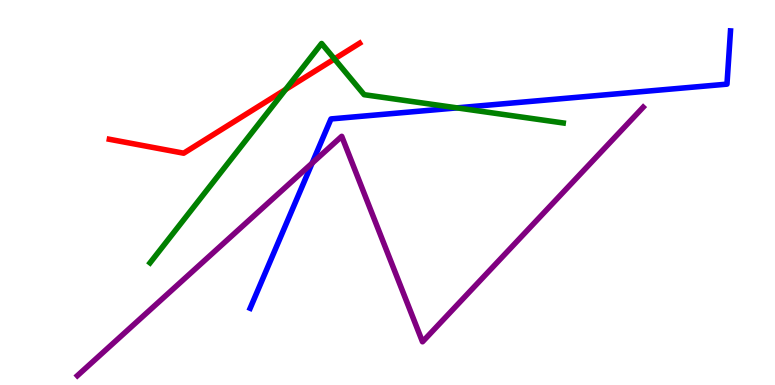[{'lines': ['blue', 'red'], 'intersections': []}, {'lines': ['green', 'red'], 'intersections': [{'x': 3.69, 'y': 7.68}, {'x': 4.32, 'y': 8.47}]}, {'lines': ['purple', 'red'], 'intersections': []}, {'lines': ['blue', 'green'], 'intersections': [{'x': 5.9, 'y': 7.2}]}, {'lines': ['blue', 'purple'], 'intersections': [{'x': 4.03, 'y': 5.76}]}, {'lines': ['green', 'purple'], 'intersections': []}]